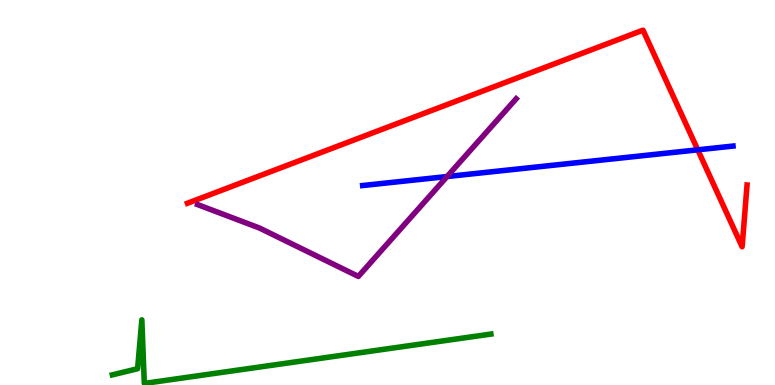[{'lines': ['blue', 'red'], 'intersections': [{'x': 9.0, 'y': 6.11}]}, {'lines': ['green', 'red'], 'intersections': []}, {'lines': ['purple', 'red'], 'intersections': []}, {'lines': ['blue', 'green'], 'intersections': []}, {'lines': ['blue', 'purple'], 'intersections': [{'x': 5.77, 'y': 5.41}]}, {'lines': ['green', 'purple'], 'intersections': []}]